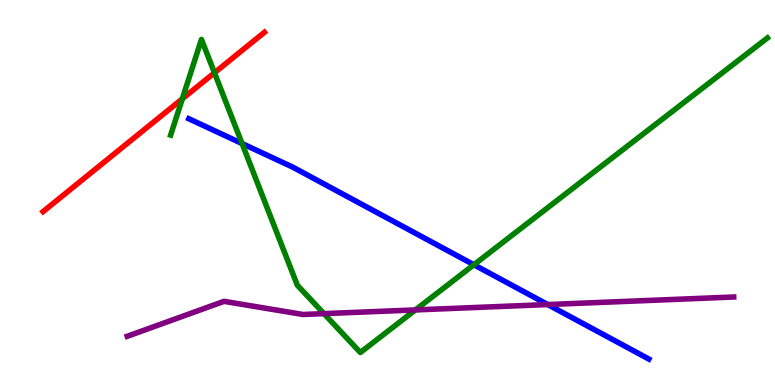[{'lines': ['blue', 'red'], 'intersections': []}, {'lines': ['green', 'red'], 'intersections': [{'x': 2.35, 'y': 7.43}, {'x': 2.77, 'y': 8.11}]}, {'lines': ['purple', 'red'], 'intersections': []}, {'lines': ['blue', 'green'], 'intersections': [{'x': 3.12, 'y': 6.27}, {'x': 6.11, 'y': 3.12}]}, {'lines': ['blue', 'purple'], 'intersections': [{'x': 7.07, 'y': 2.09}]}, {'lines': ['green', 'purple'], 'intersections': [{'x': 4.18, 'y': 1.85}, {'x': 5.36, 'y': 1.95}]}]